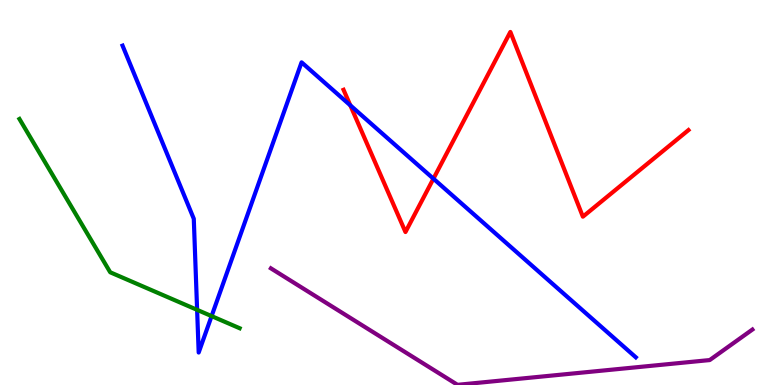[{'lines': ['blue', 'red'], 'intersections': [{'x': 4.52, 'y': 7.26}, {'x': 5.59, 'y': 5.36}]}, {'lines': ['green', 'red'], 'intersections': []}, {'lines': ['purple', 'red'], 'intersections': []}, {'lines': ['blue', 'green'], 'intersections': [{'x': 2.54, 'y': 1.95}, {'x': 2.73, 'y': 1.79}]}, {'lines': ['blue', 'purple'], 'intersections': []}, {'lines': ['green', 'purple'], 'intersections': []}]